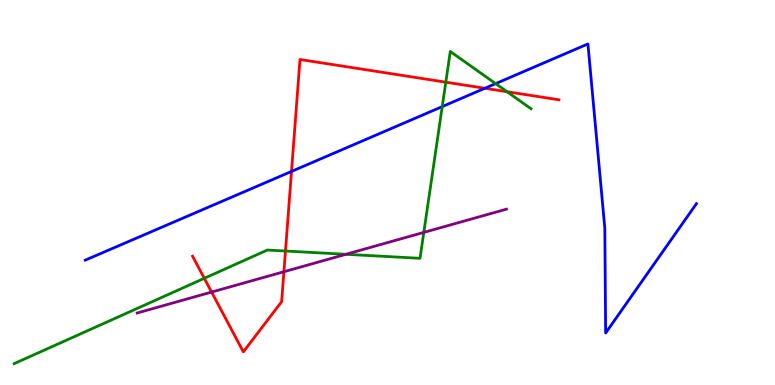[{'lines': ['blue', 'red'], 'intersections': [{'x': 3.76, 'y': 5.55}, {'x': 6.26, 'y': 7.71}]}, {'lines': ['green', 'red'], 'intersections': [{'x': 2.64, 'y': 2.77}, {'x': 3.68, 'y': 3.48}, {'x': 5.75, 'y': 7.87}, {'x': 6.54, 'y': 7.62}]}, {'lines': ['purple', 'red'], 'intersections': [{'x': 2.73, 'y': 2.41}, {'x': 3.66, 'y': 2.94}]}, {'lines': ['blue', 'green'], 'intersections': [{'x': 5.71, 'y': 7.23}, {'x': 6.4, 'y': 7.83}]}, {'lines': ['blue', 'purple'], 'intersections': []}, {'lines': ['green', 'purple'], 'intersections': [{'x': 4.46, 'y': 3.39}, {'x': 5.47, 'y': 3.96}]}]